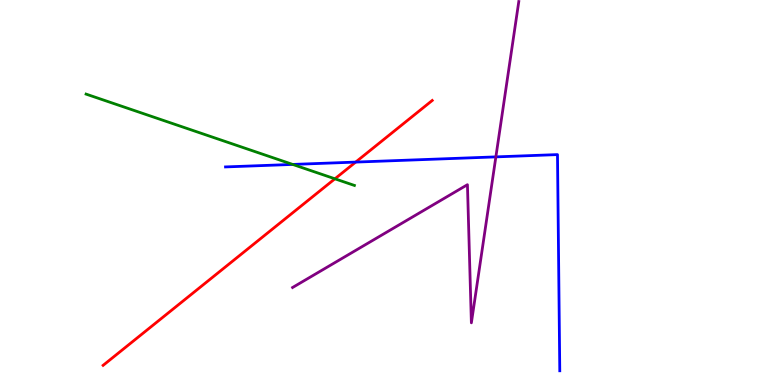[{'lines': ['blue', 'red'], 'intersections': [{'x': 4.59, 'y': 5.79}]}, {'lines': ['green', 'red'], 'intersections': [{'x': 4.32, 'y': 5.36}]}, {'lines': ['purple', 'red'], 'intersections': []}, {'lines': ['blue', 'green'], 'intersections': [{'x': 3.78, 'y': 5.73}]}, {'lines': ['blue', 'purple'], 'intersections': [{'x': 6.4, 'y': 5.93}]}, {'lines': ['green', 'purple'], 'intersections': []}]